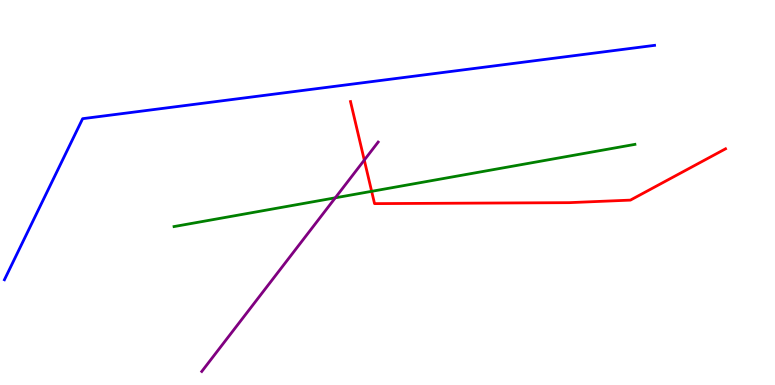[{'lines': ['blue', 'red'], 'intersections': []}, {'lines': ['green', 'red'], 'intersections': [{'x': 4.8, 'y': 5.03}]}, {'lines': ['purple', 'red'], 'intersections': [{'x': 4.7, 'y': 5.84}]}, {'lines': ['blue', 'green'], 'intersections': []}, {'lines': ['blue', 'purple'], 'intersections': []}, {'lines': ['green', 'purple'], 'intersections': [{'x': 4.33, 'y': 4.86}]}]